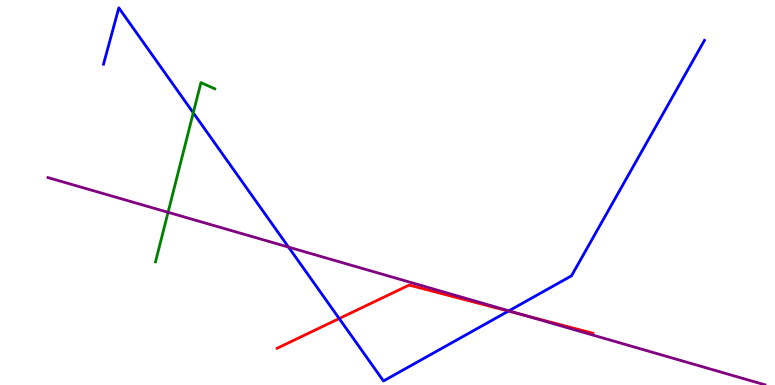[{'lines': ['blue', 'red'], 'intersections': [{'x': 4.38, 'y': 1.73}, {'x': 6.56, 'y': 1.92}]}, {'lines': ['green', 'red'], 'intersections': []}, {'lines': ['purple', 'red'], 'intersections': [{'x': 6.77, 'y': 1.81}]}, {'lines': ['blue', 'green'], 'intersections': [{'x': 2.49, 'y': 7.07}]}, {'lines': ['blue', 'purple'], 'intersections': [{'x': 3.72, 'y': 3.58}, {'x': 6.57, 'y': 1.93}]}, {'lines': ['green', 'purple'], 'intersections': [{'x': 2.17, 'y': 4.49}]}]